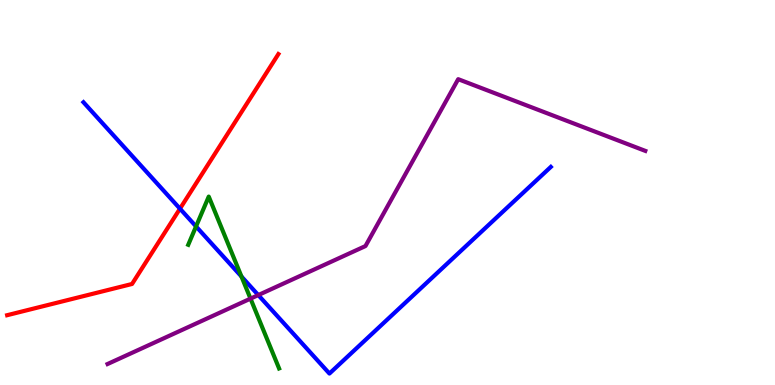[{'lines': ['blue', 'red'], 'intersections': [{'x': 2.32, 'y': 4.58}]}, {'lines': ['green', 'red'], 'intersections': []}, {'lines': ['purple', 'red'], 'intersections': []}, {'lines': ['blue', 'green'], 'intersections': [{'x': 2.53, 'y': 4.12}, {'x': 3.12, 'y': 2.82}]}, {'lines': ['blue', 'purple'], 'intersections': [{'x': 3.33, 'y': 2.34}]}, {'lines': ['green', 'purple'], 'intersections': [{'x': 3.23, 'y': 2.24}]}]